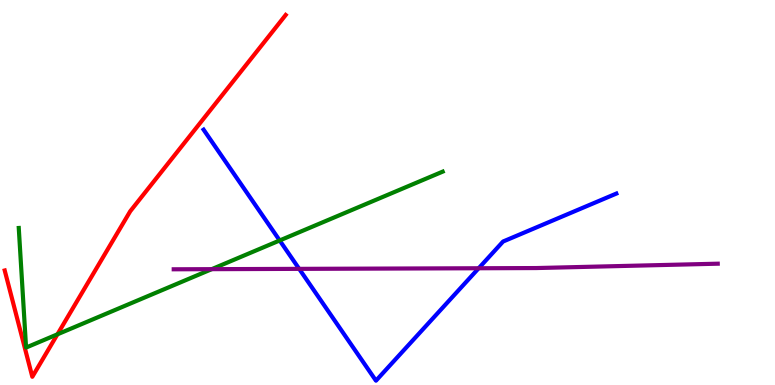[{'lines': ['blue', 'red'], 'intersections': []}, {'lines': ['green', 'red'], 'intersections': [{'x': 0.741, 'y': 1.32}]}, {'lines': ['purple', 'red'], 'intersections': []}, {'lines': ['blue', 'green'], 'intersections': [{'x': 3.61, 'y': 3.75}]}, {'lines': ['blue', 'purple'], 'intersections': [{'x': 3.86, 'y': 3.02}, {'x': 6.18, 'y': 3.03}]}, {'lines': ['green', 'purple'], 'intersections': [{'x': 2.73, 'y': 3.01}]}]